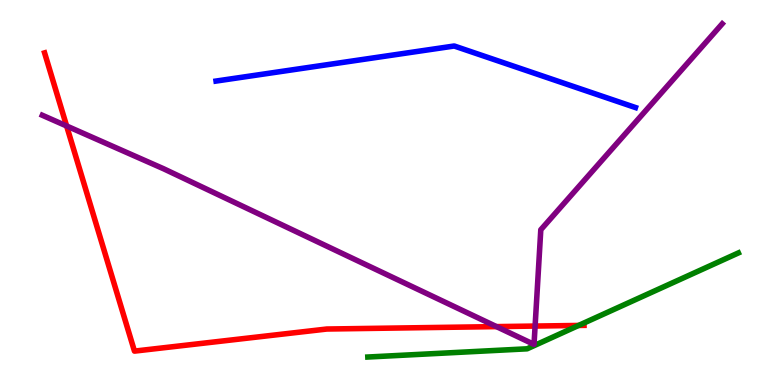[{'lines': ['blue', 'red'], 'intersections': []}, {'lines': ['green', 'red'], 'intersections': [{'x': 7.47, 'y': 1.55}]}, {'lines': ['purple', 'red'], 'intersections': [{'x': 0.86, 'y': 6.73}, {'x': 6.41, 'y': 1.52}, {'x': 6.9, 'y': 1.53}]}, {'lines': ['blue', 'green'], 'intersections': []}, {'lines': ['blue', 'purple'], 'intersections': []}, {'lines': ['green', 'purple'], 'intersections': []}]